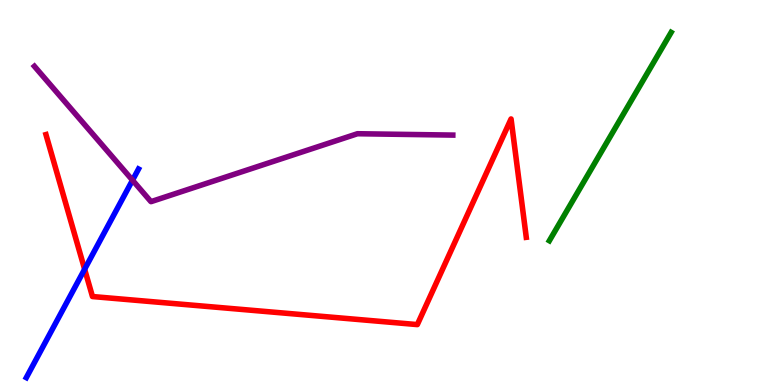[{'lines': ['blue', 'red'], 'intersections': [{'x': 1.09, 'y': 3.01}]}, {'lines': ['green', 'red'], 'intersections': []}, {'lines': ['purple', 'red'], 'intersections': []}, {'lines': ['blue', 'green'], 'intersections': []}, {'lines': ['blue', 'purple'], 'intersections': [{'x': 1.71, 'y': 5.32}]}, {'lines': ['green', 'purple'], 'intersections': []}]